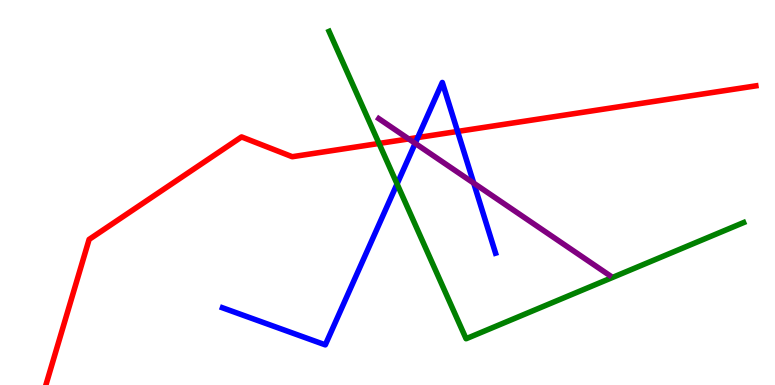[{'lines': ['blue', 'red'], 'intersections': [{'x': 5.39, 'y': 6.43}, {'x': 5.9, 'y': 6.59}]}, {'lines': ['green', 'red'], 'intersections': [{'x': 4.89, 'y': 6.27}]}, {'lines': ['purple', 'red'], 'intersections': [{'x': 5.27, 'y': 6.39}]}, {'lines': ['blue', 'green'], 'intersections': [{'x': 5.12, 'y': 5.22}]}, {'lines': ['blue', 'purple'], 'intersections': [{'x': 5.36, 'y': 6.28}, {'x': 6.11, 'y': 5.24}]}, {'lines': ['green', 'purple'], 'intersections': []}]